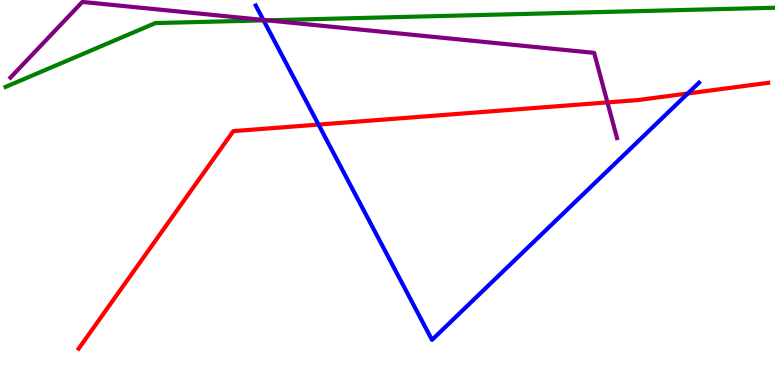[{'lines': ['blue', 'red'], 'intersections': [{'x': 4.11, 'y': 6.76}, {'x': 8.87, 'y': 7.57}]}, {'lines': ['green', 'red'], 'intersections': []}, {'lines': ['purple', 'red'], 'intersections': [{'x': 7.84, 'y': 7.34}]}, {'lines': ['blue', 'green'], 'intersections': [{'x': 3.4, 'y': 9.47}]}, {'lines': ['blue', 'purple'], 'intersections': [{'x': 3.4, 'y': 9.48}]}, {'lines': ['green', 'purple'], 'intersections': [{'x': 3.45, 'y': 9.47}]}]